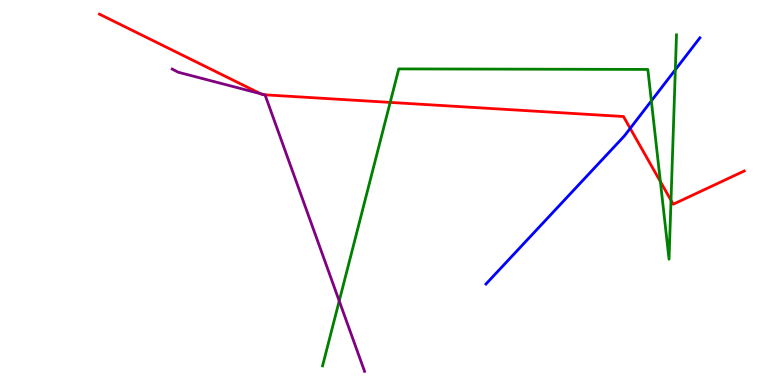[{'lines': ['blue', 'red'], 'intersections': [{'x': 8.13, 'y': 6.67}]}, {'lines': ['green', 'red'], 'intersections': [{'x': 5.03, 'y': 7.34}, {'x': 8.52, 'y': 5.28}, {'x': 8.66, 'y': 4.8}]}, {'lines': ['purple', 'red'], 'intersections': [{'x': 3.36, 'y': 7.57}, {'x': 3.42, 'y': 7.54}]}, {'lines': ['blue', 'green'], 'intersections': [{'x': 8.4, 'y': 7.38}, {'x': 8.71, 'y': 8.19}]}, {'lines': ['blue', 'purple'], 'intersections': []}, {'lines': ['green', 'purple'], 'intersections': [{'x': 4.38, 'y': 2.18}]}]